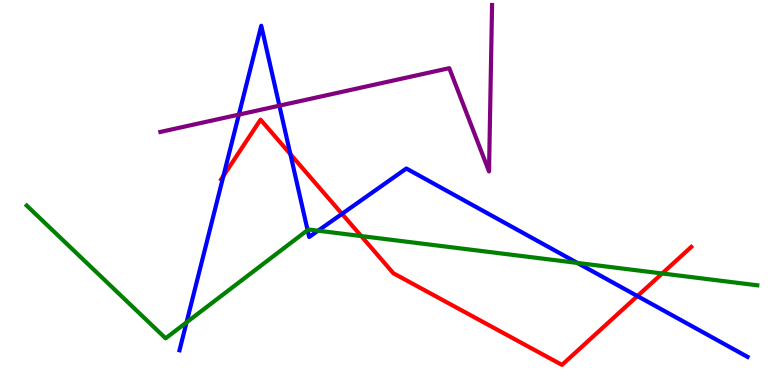[{'lines': ['blue', 'red'], 'intersections': [{'x': 2.88, 'y': 5.43}, {'x': 3.75, 'y': 6.0}, {'x': 4.41, 'y': 4.45}, {'x': 8.22, 'y': 2.31}]}, {'lines': ['green', 'red'], 'intersections': [{'x': 4.66, 'y': 3.87}, {'x': 8.54, 'y': 2.9}]}, {'lines': ['purple', 'red'], 'intersections': []}, {'lines': ['blue', 'green'], 'intersections': [{'x': 2.41, 'y': 1.63}, {'x': 3.97, 'y': 4.02}, {'x': 4.1, 'y': 4.01}, {'x': 7.45, 'y': 3.17}]}, {'lines': ['blue', 'purple'], 'intersections': [{'x': 3.08, 'y': 7.02}, {'x': 3.6, 'y': 7.26}]}, {'lines': ['green', 'purple'], 'intersections': []}]